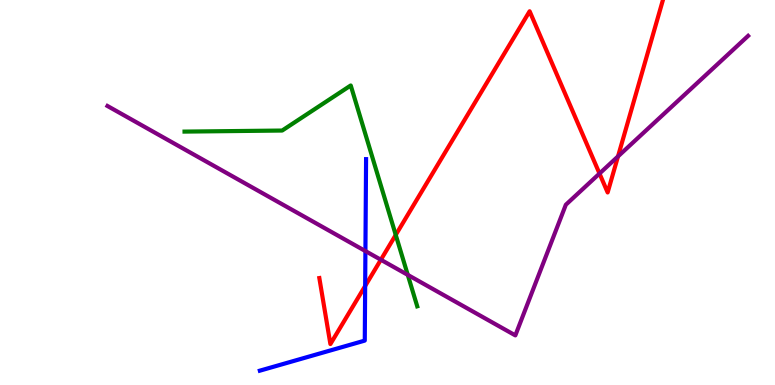[{'lines': ['blue', 'red'], 'intersections': [{'x': 4.71, 'y': 2.57}]}, {'lines': ['green', 'red'], 'intersections': [{'x': 5.11, 'y': 3.9}]}, {'lines': ['purple', 'red'], 'intersections': [{'x': 4.91, 'y': 3.25}, {'x': 7.74, 'y': 5.49}, {'x': 7.97, 'y': 5.94}]}, {'lines': ['blue', 'green'], 'intersections': []}, {'lines': ['blue', 'purple'], 'intersections': [{'x': 4.72, 'y': 3.48}]}, {'lines': ['green', 'purple'], 'intersections': [{'x': 5.26, 'y': 2.86}]}]